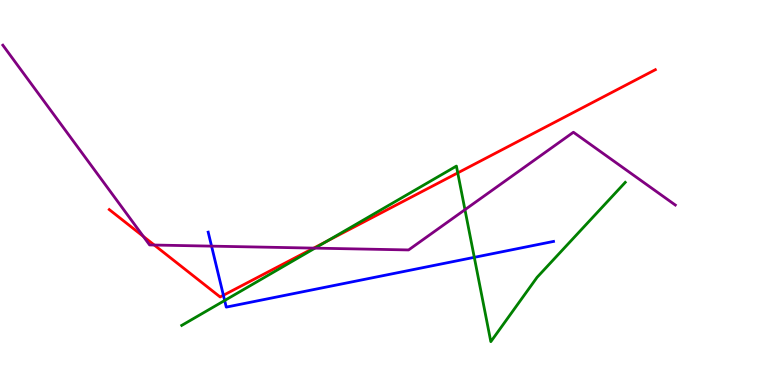[{'lines': ['blue', 'red'], 'intersections': [{'x': 2.88, 'y': 2.33}]}, {'lines': ['green', 'red'], 'intersections': [{'x': 4.22, 'y': 3.73}, {'x': 5.91, 'y': 5.51}]}, {'lines': ['purple', 'red'], 'intersections': [{'x': 1.85, 'y': 3.86}, {'x': 1.99, 'y': 3.64}, {'x': 4.05, 'y': 3.56}]}, {'lines': ['blue', 'green'], 'intersections': [{'x': 2.9, 'y': 2.19}, {'x': 6.12, 'y': 3.32}]}, {'lines': ['blue', 'purple'], 'intersections': [{'x': 2.73, 'y': 3.61}]}, {'lines': ['green', 'purple'], 'intersections': [{'x': 4.06, 'y': 3.55}, {'x': 6.0, 'y': 4.55}]}]